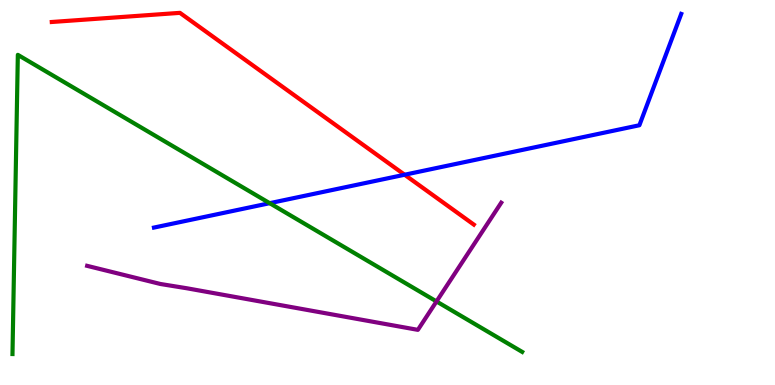[{'lines': ['blue', 'red'], 'intersections': [{'x': 5.22, 'y': 5.46}]}, {'lines': ['green', 'red'], 'intersections': []}, {'lines': ['purple', 'red'], 'intersections': []}, {'lines': ['blue', 'green'], 'intersections': [{'x': 3.48, 'y': 4.72}]}, {'lines': ['blue', 'purple'], 'intersections': []}, {'lines': ['green', 'purple'], 'intersections': [{'x': 5.63, 'y': 2.17}]}]